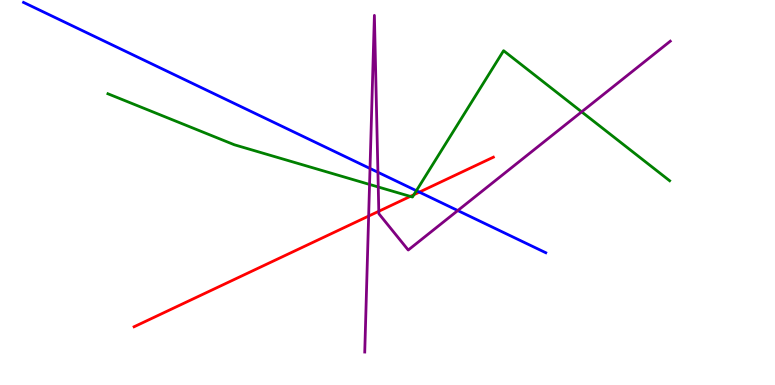[{'lines': ['blue', 'red'], 'intersections': [{'x': 5.41, 'y': 5.01}]}, {'lines': ['green', 'red'], 'intersections': [{'x': 5.29, 'y': 4.9}, {'x': 5.34, 'y': 4.94}]}, {'lines': ['purple', 'red'], 'intersections': [{'x': 4.76, 'y': 4.39}, {'x': 4.89, 'y': 4.51}]}, {'lines': ['blue', 'green'], 'intersections': [{'x': 5.37, 'y': 5.05}]}, {'lines': ['blue', 'purple'], 'intersections': [{'x': 4.77, 'y': 5.62}, {'x': 4.88, 'y': 5.53}, {'x': 5.91, 'y': 4.53}]}, {'lines': ['green', 'purple'], 'intersections': [{'x': 4.77, 'y': 5.21}, {'x': 4.88, 'y': 5.14}, {'x': 7.51, 'y': 7.1}]}]